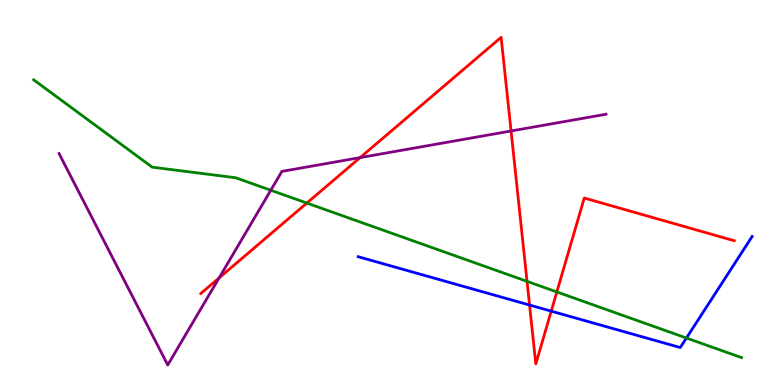[{'lines': ['blue', 'red'], 'intersections': [{'x': 6.83, 'y': 2.08}, {'x': 7.11, 'y': 1.92}]}, {'lines': ['green', 'red'], 'intersections': [{'x': 3.96, 'y': 4.73}, {'x': 6.8, 'y': 2.69}, {'x': 7.18, 'y': 2.42}]}, {'lines': ['purple', 'red'], 'intersections': [{'x': 2.83, 'y': 2.78}, {'x': 4.65, 'y': 5.91}, {'x': 6.59, 'y': 6.6}]}, {'lines': ['blue', 'green'], 'intersections': [{'x': 8.86, 'y': 1.22}]}, {'lines': ['blue', 'purple'], 'intersections': []}, {'lines': ['green', 'purple'], 'intersections': [{'x': 3.49, 'y': 5.06}]}]